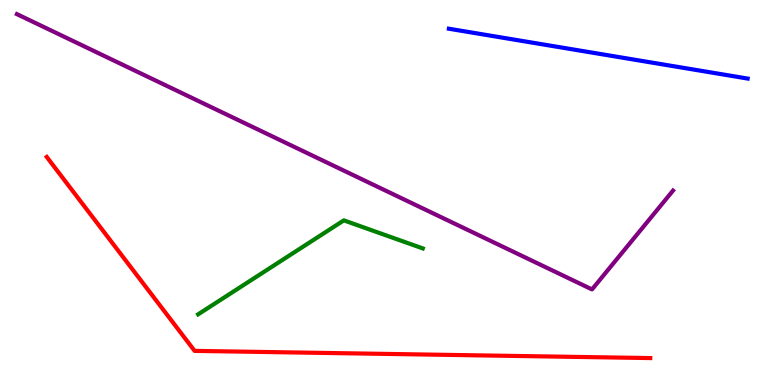[{'lines': ['blue', 'red'], 'intersections': []}, {'lines': ['green', 'red'], 'intersections': []}, {'lines': ['purple', 'red'], 'intersections': []}, {'lines': ['blue', 'green'], 'intersections': []}, {'lines': ['blue', 'purple'], 'intersections': []}, {'lines': ['green', 'purple'], 'intersections': []}]